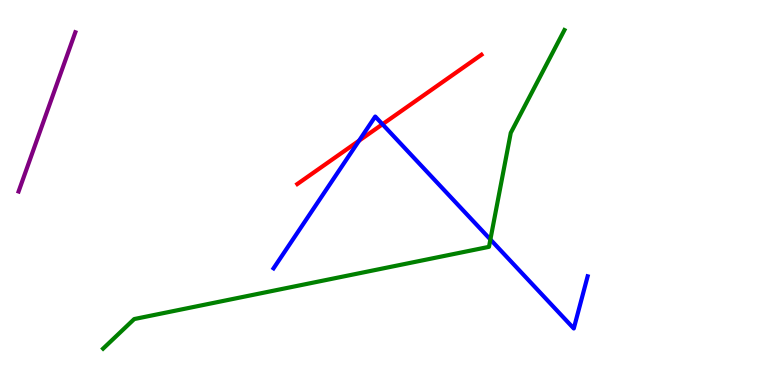[{'lines': ['blue', 'red'], 'intersections': [{'x': 4.63, 'y': 6.35}, {'x': 4.94, 'y': 6.77}]}, {'lines': ['green', 'red'], 'intersections': []}, {'lines': ['purple', 'red'], 'intersections': []}, {'lines': ['blue', 'green'], 'intersections': [{'x': 6.33, 'y': 3.78}]}, {'lines': ['blue', 'purple'], 'intersections': []}, {'lines': ['green', 'purple'], 'intersections': []}]